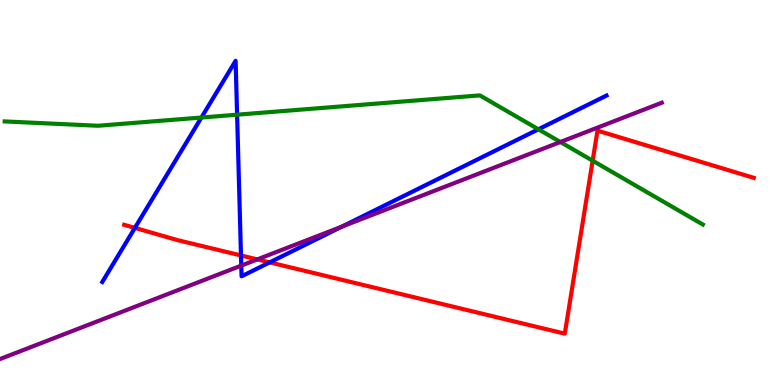[{'lines': ['blue', 'red'], 'intersections': [{'x': 1.74, 'y': 4.08}, {'x': 3.11, 'y': 3.36}, {'x': 3.48, 'y': 3.18}]}, {'lines': ['green', 'red'], 'intersections': [{'x': 7.65, 'y': 5.83}]}, {'lines': ['purple', 'red'], 'intersections': [{'x': 3.32, 'y': 3.26}]}, {'lines': ['blue', 'green'], 'intersections': [{'x': 2.6, 'y': 6.95}, {'x': 3.06, 'y': 7.02}, {'x': 6.95, 'y': 6.64}]}, {'lines': ['blue', 'purple'], 'intersections': [{'x': 3.11, 'y': 3.1}, {'x': 4.41, 'y': 4.11}]}, {'lines': ['green', 'purple'], 'intersections': [{'x': 7.23, 'y': 6.31}]}]